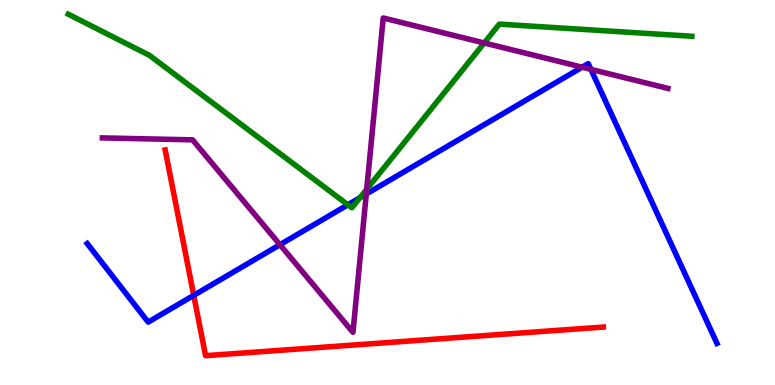[{'lines': ['blue', 'red'], 'intersections': [{'x': 2.5, 'y': 2.33}]}, {'lines': ['green', 'red'], 'intersections': []}, {'lines': ['purple', 'red'], 'intersections': []}, {'lines': ['blue', 'green'], 'intersections': [{'x': 4.49, 'y': 4.68}, {'x': 4.64, 'y': 4.86}]}, {'lines': ['blue', 'purple'], 'intersections': [{'x': 3.61, 'y': 3.64}, {'x': 4.73, 'y': 4.96}, {'x': 7.51, 'y': 8.26}, {'x': 7.62, 'y': 8.2}]}, {'lines': ['green', 'purple'], 'intersections': [{'x': 4.73, 'y': 5.08}, {'x': 6.25, 'y': 8.88}]}]